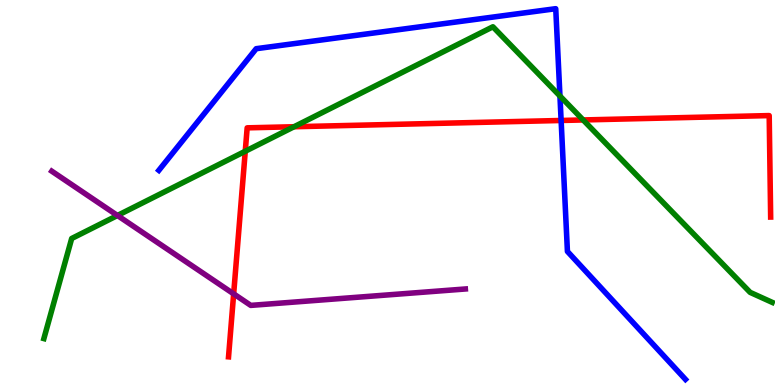[{'lines': ['blue', 'red'], 'intersections': [{'x': 7.24, 'y': 6.87}]}, {'lines': ['green', 'red'], 'intersections': [{'x': 3.16, 'y': 6.07}, {'x': 3.79, 'y': 6.71}, {'x': 7.52, 'y': 6.88}]}, {'lines': ['purple', 'red'], 'intersections': [{'x': 3.01, 'y': 2.37}]}, {'lines': ['blue', 'green'], 'intersections': [{'x': 7.23, 'y': 7.51}]}, {'lines': ['blue', 'purple'], 'intersections': []}, {'lines': ['green', 'purple'], 'intersections': [{'x': 1.52, 'y': 4.4}]}]